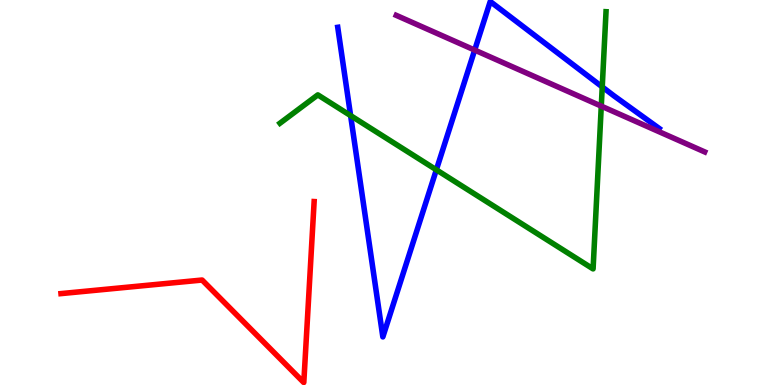[{'lines': ['blue', 'red'], 'intersections': []}, {'lines': ['green', 'red'], 'intersections': []}, {'lines': ['purple', 'red'], 'intersections': []}, {'lines': ['blue', 'green'], 'intersections': [{'x': 4.52, 'y': 7.0}, {'x': 5.63, 'y': 5.59}, {'x': 7.77, 'y': 7.74}]}, {'lines': ['blue', 'purple'], 'intersections': [{'x': 6.13, 'y': 8.7}]}, {'lines': ['green', 'purple'], 'intersections': [{'x': 7.76, 'y': 7.24}]}]